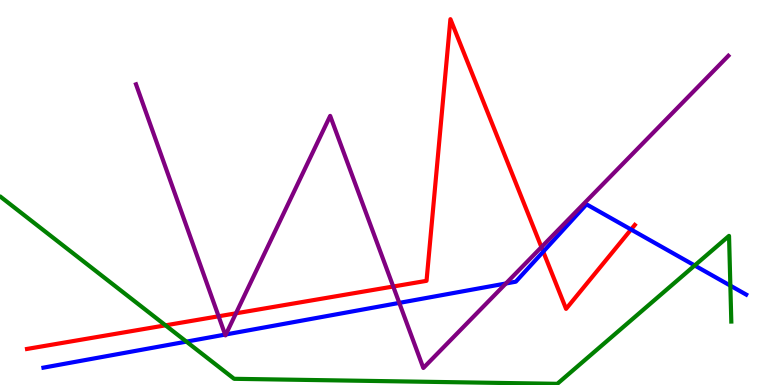[{'lines': ['blue', 'red'], 'intersections': [{'x': 7.01, 'y': 3.46}, {'x': 8.14, 'y': 4.04}]}, {'lines': ['green', 'red'], 'intersections': [{'x': 2.14, 'y': 1.55}]}, {'lines': ['purple', 'red'], 'intersections': [{'x': 2.82, 'y': 1.78}, {'x': 3.04, 'y': 1.86}, {'x': 5.07, 'y': 2.56}, {'x': 6.99, 'y': 3.58}]}, {'lines': ['blue', 'green'], 'intersections': [{'x': 2.41, 'y': 1.13}, {'x': 8.96, 'y': 3.1}, {'x': 9.42, 'y': 2.58}]}, {'lines': ['blue', 'purple'], 'intersections': [{'x': 2.9, 'y': 1.31}, {'x': 2.91, 'y': 1.31}, {'x': 5.15, 'y': 2.13}, {'x': 6.53, 'y': 2.64}]}, {'lines': ['green', 'purple'], 'intersections': []}]